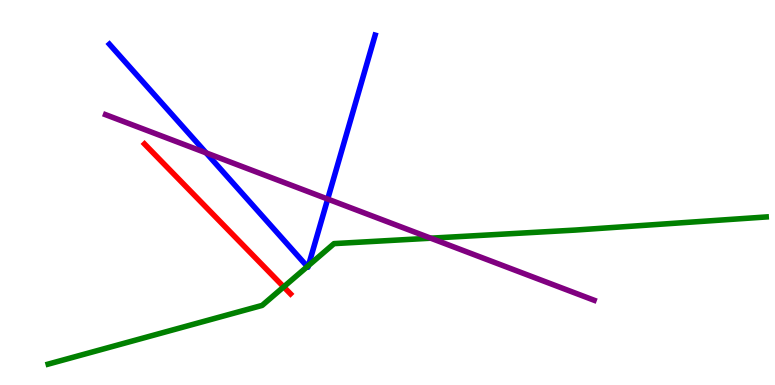[{'lines': ['blue', 'red'], 'intersections': []}, {'lines': ['green', 'red'], 'intersections': [{'x': 3.66, 'y': 2.55}]}, {'lines': ['purple', 'red'], 'intersections': []}, {'lines': ['blue', 'green'], 'intersections': [{'x': 3.97, 'y': 3.08}, {'x': 3.98, 'y': 3.1}]}, {'lines': ['blue', 'purple'], 'intersections': [{'x': 2.66, 'y': 6.03}, {'x': 4.23, 'y': 4.83}]}, {'lines': ['green', 'purple'], 'intersections': [{'x': 5.56, 'y': 3.81}]}]